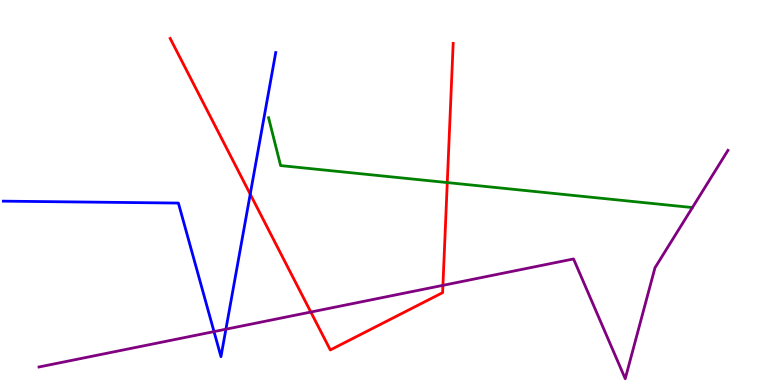[{'lines': ['blue', 'red'], 'intersections': [{'x': 3.23, 'y': 4.96}]}, {'lines': ['green', 'red'], 'intersections': [{'x': 5.77, 'y': 5.26}]}, {'lines': ['purple', 'red'], 'intersections': [{'x': 4.01, 'y': 1.89}, {'x': 5.72, 'y': 2.59}]}, {'lines': ['blue', 'green'], 'intersections': []}, {'lines': ['blue', 'purple'], 'intersections': [{'x': 2.76, 'y': 1.39}, {'x': 2.91, 'y': 1.45}]}, {'lines': ['green', 'purple'], 'intersections': []}]